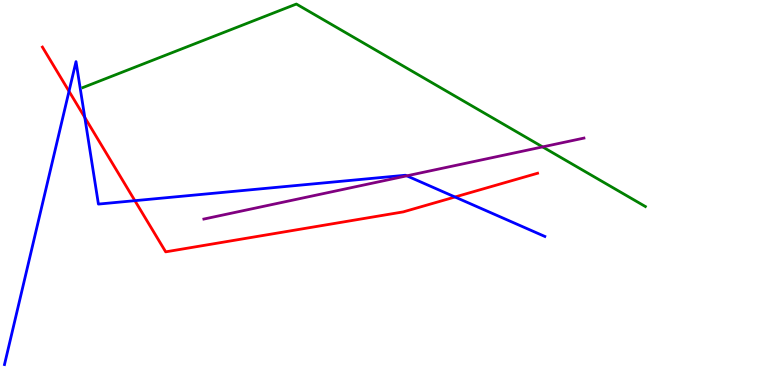[{'lines': ['blue', 'red'], 'intersections': [{'x': 0.891, 'y': 7.63}, {'x': 1.09, 'y': 6.95}, {'x': 1.74, 'y': 4.79}, {'x': 5.87, 'y': 4.88}]}, {'lines': ['green', 'red'], 'intersections': []}, {'lines': ['purple', 'red'], 'intersections': []}, {'lines': ['blue', 'green'], 'intersections': []}, {'lines': ['blue', 'purple'], 'intersections': [{'x': 5.25, 'y': 5.43}]}, {'lines': ['green', 'purple'], 'intersections': [{'x': 7.0, 'y': 6.18}]}]